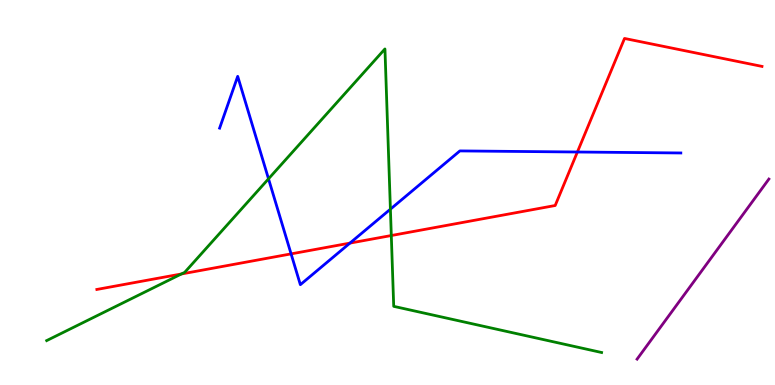[{'lines': ['blue', 'red'], 'intersections': [{'x': 3.76, 'y': 3.41}, {'x': 4.52, 'y': 3.69}, {'x': 7.45, 'y': 6.05}]}, {'lines': ['green', 'red'], 'intersections': [{'x': 2.34, 'y': 2.88}, {'x': 5.05, 'y': 3.88}]}, {'lines': ['purple', 'red'], 'intersections': []}, {'lines': ['blue', 'green'], 'intersections': [{'x': 3.46, 'y': 5.36}, {'x': 5.04, 'y': 4.57}]}, {'lines': ['blue', 'purple'], 'intersections': []}, {'lines': ['green', 'purple'], 'intersections': []}]